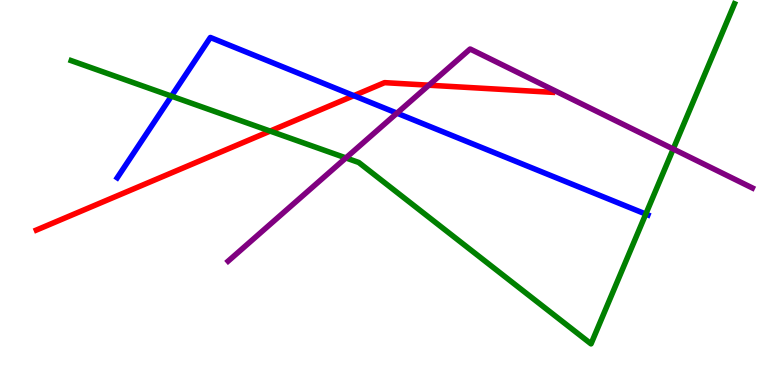[{'lines': ['blue', 'red'], 'intersections': [{'x': 4.57, 'y': 7.52}]}, {'lines': ['green', 'red'], 'intersections': [{'x': 3.49, 'y': 6.6}]}, {'lines': ['purple', 'red'], 'intersections': [{'x': 5.53, 'y': 7.79}]}, {'lines': ['blue', 'green'], 'intersections': [{'x': 2.21, 'y': 7.5}, {'x': 8.33, 'y': 4.44}]}, {'lines': ['blue', 'purple'], 'intersections': [{'x': 5.12, 'y': 7.06}]}, {'lines': ['green', 'purple'], 'intersections': [{'x': 4.46, 'y': 5.9}, {'x': 8.69, 'y': 6.13}]}]